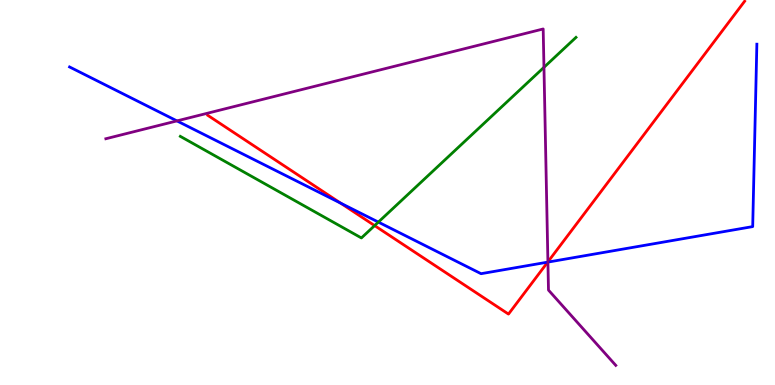[{'lines': ['blue', 'red'], 'intersections': [{'x': 4.39, 'y': 4.72}, {'x': 7.07, 'y': 3.19}]}, {'lines': ['green', 'red'], 'intersections': [{'x': 4.83, 'y': 4.14}]}, {'lines': ['purple', 'red'], 'intersections': [{'x': 7.07, 'y': 3.2}]}, {'lines': ['blue', 'green'], 'intersections': [{'x': 4.88, 'y': 4.23}]}, {'lines': ['blue', 'purple'], 'intersections': [{'x': 2.28, 'y': 6.86}, {'x': 7.07, 'y': 3.19}]}, {'lines': ['green', 'purple'], 'intersections': [{'x': 7.02, 'y': 8.25}]}]